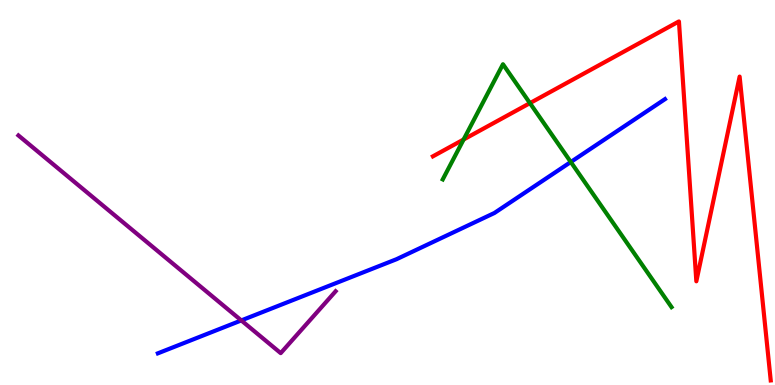[{'lines': ['blue', 'red'], 'intersections': []}, {'lines': ['green', 'red'], 'intersections': [{'x': 5.98, 'y': 6.38}, {'x': 6.84, 'y': 7.32}]}, {'lines': ['purple', 'red'], 'intersections': []}, {'lines': ['blue', 'green'], 'intersections': [{'x': 7.37, 'y': 5.79}]}, {'lines': ['blue', 'purple'], 'intersections': [{'x': 3.11, 'y': 1.68}]}, {'lines': ['green', 'purple'], 'intersections': []}]